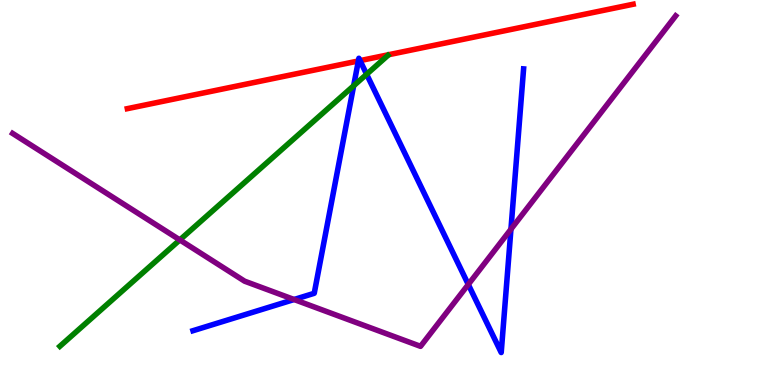[{'lines': ['blue', 'red'], 'intersections': [{'x': 4.62, 'y': 8.42}, {'x': 4.65, 'y': 8.43}]}, {'lines': ['green', 'red'], 'intersections': []}, {'lines': ['purple', 'red'], 'intersections': []}, {'lines': ['blue', 'green'], 'intersections': [{'x': 4.56, 'y': 7.77}, {'x': 4.73, 'y': 8.07}]}, {'lines': ['blue', 'purple'], 'intersections': [{'x': 3.79, 'y': 2.22}, {'x': 6.04, 'y': 2.61}, {'x': 6.59, 'y': 4.05}]}, {'lines': ['green', 'purple'], 'intersections': [{'x': 2.32, 'y': 3.77}]}]